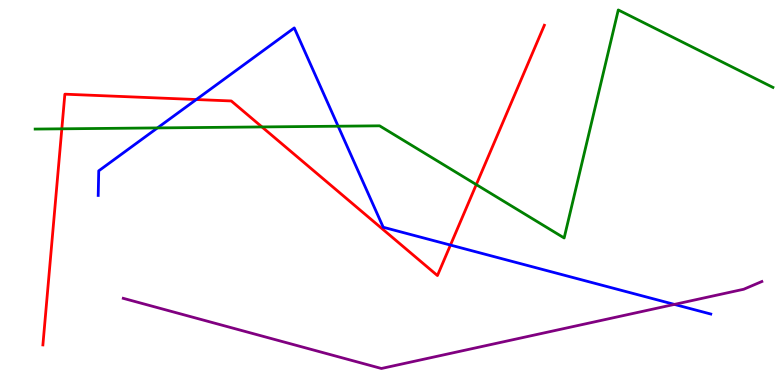[{'lines': ['blue', 'red'], 'intersections': [{'x': 2.53, 'y': 7.41}, {'x': 5.81, 'y': 3.63}]}, {'lines': ['green', 'red'], 'intersections': [{'x': 0.798, 'y': 6.65}, {'x': 3.38, 'y': 6.7}, {'x': 6.15, 'y': 5.21}]}, {'lines': ['purple', 'red'], 'intersections': []}, {'lines': ['blue', 'green'], 'intersections': [{'x': 2.03, 'y': 6.68}, {'x': 4.36, 'y': 6.72}]}, {'lines': ['blue', 'purple'], 'intersections': [{'x': 8.7, 'y': 2.09}]}, {'lines': ['green', 'purple'], 'intersections': []}]